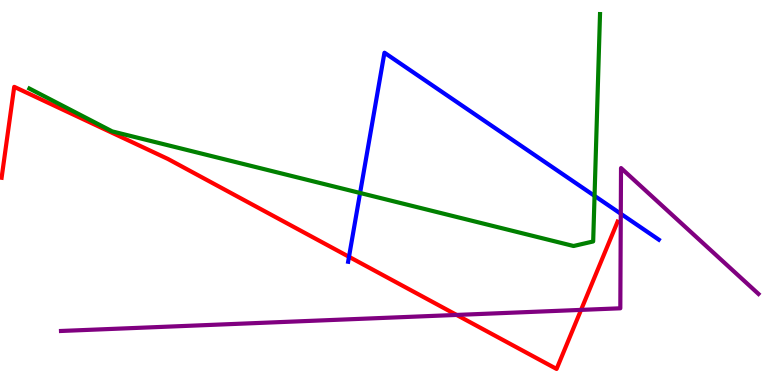[{'lines': ['blue', 'red'], 'intersections': [{'x': 4.5, 'y': 3.33}]}, {'lines': ['green', 'red'], 'intersections': []}, {'lines': ['purple', 'red'], 'intersections': [{'x': 5.89, 'y': 1.82}, {'x': 7.5, 'y': 1.95}]}, {'lines': ['blue', 'green'], 'intersections': [{'x': 4.65, 'y': 4.99}, {'x': 7.67, 'y': 4.91}]}, {'lines': ['blue', 'purple'], 'intersections': [{'x': 8.01, 'y': 4.45}]}, {'lines': ['green', 'purple'], 'intersections': []}]